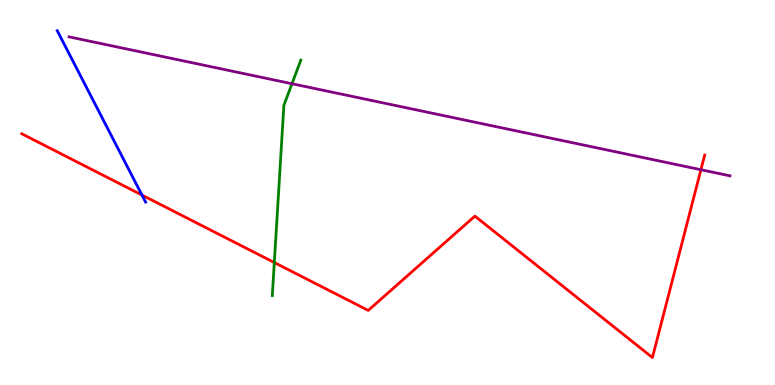[{'lines': ['blue', 'red'], 'intersections': [{'x': 1.83, 'y': 4.93}]}, {'lines': ['green', 'red'], 'intersections': [{'x': 3.54, 'y': 3.18}]}, {'lines': ['purple', 'red'], 'intersections': [{'x': 9.04, 'y': 5.59}]}, {'lines': ['blue', 'green'], 'intersections': []}, {'lines': ['blue', 'purple'], 'intersections': []}, {'lines': ['green', 'purple'], 'intersections': [{'x': 3.77, 'y': 7.83}]}]